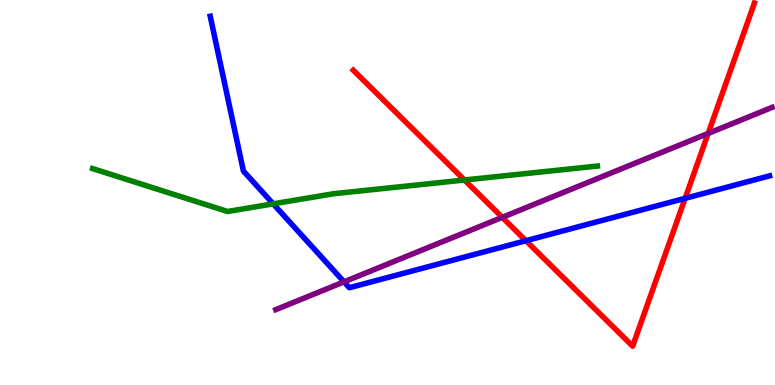[{'lines': ['blue', 'red'], 'intersections': [{'x': 6.79, 'y': 3.75}, {'x': 8.84, 'y': 4.85}]}, {'lines': ['green', 'red'], 'intersections': [{'x': 5.99, 'y': 5.32}]}, {'lines': ['purple', 'red'], 'intersections': [{'x': 6.48, 'y': 4.35}, {'x': 9.14, 'y': 6.53}]}, {'lines': ['blue', 'green'], 'intersections': [{'x': 3.53, 'y': 4.71}]}, {'lines': ['blue', 'purple'], 'intersections': [{'x': 4.44, 'y': 2.68}]}, {'lines': ['green', 'purple'], 'intersections': []}]